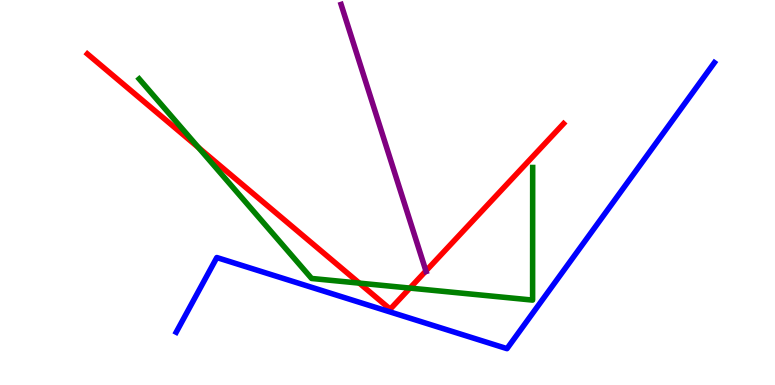[{'lines': ['blue', 'red'], 'intersections': []}, {'lines': ['green', 'red'], 'intersections': [{'x': 2.56, 'y': 6.17}, {'x': 4.64, 'y': 2.65}, {'x': 5.29, 'y': 2.52}]}, {'lines': ['purple', 'red'], 'intersections': [{'x': 5.5, 'y': 2.96}]}, {'lines': ['blue', 'green'], 'intersections': []}, {'lines': ['blue', 'purple'], 'intersections': []}, {'lines': ['green', 'purple'], 'intersections': []}]